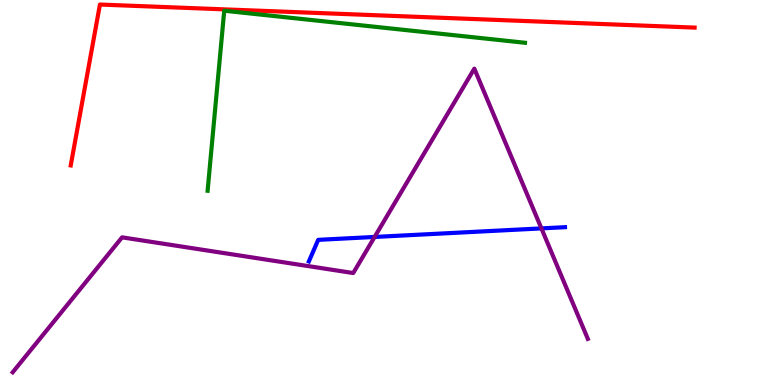[{'lines': ['blue', 'red'], 'intersections': []}, {'lines': ['green', 'red'], 'intersections': []}, {'lines': ['purple', 'red'], 'intersections': []}, {'lines': ['blue', 'green'], 'intersections': []}, {'lines': ['blue', 'purple'], 'intersections': [{'x': 4.83, 'y': 3.85}, {'x': 6.99, 'y': 4.07}]}, {'lines': ['green', 'purple'], 'intersections': []}]